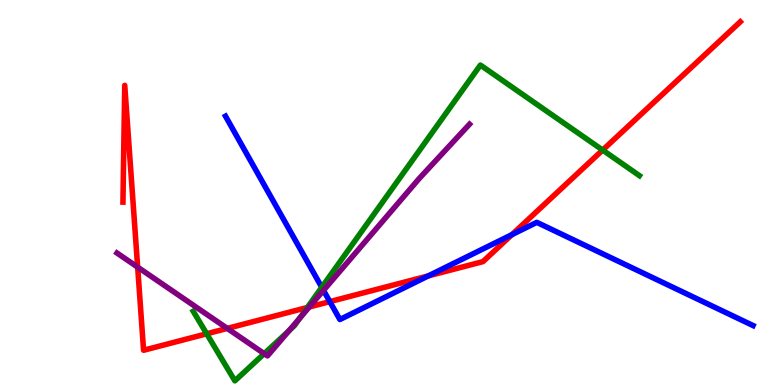[{'lines': ['blue', 'red'], 'intersections': [{'x': 4.26, 'y': 2.17}, {'x': 5.53, 'y': 2.83}, {'x': 6.61, 'y': 3.91}]}, {'lines': ['green', 'red'], 'intersections': [{'x': 2.67, 'y': 1.33}, {'x': 3.97, 'y': 2.01}, {'x': 7.78, 'y': 6.1}]}, {'lines': ['purple', 'red'], 'intersections': [{'x': 1.78, 'y': 3.06}, {'x': 2.93, 'y': 1.47}, {'x': 3.99, 'y': 2.03}]}, {'lines': ['blue', 'green'], 'intersections': [{'x': 4.15, 'y': 2.54}]}, {'lines': ['blue', 'purple'], 'intersections': [{'x': 4.17, 'y': 2.46}]}, {'lines': ['green', 'purple'], 'intersections': [{'x': 3.41, 'y': 0.814}, {'x': 3.73, 'y': 1.41}, {'x': 3.87, 'y': 1.74}]}]